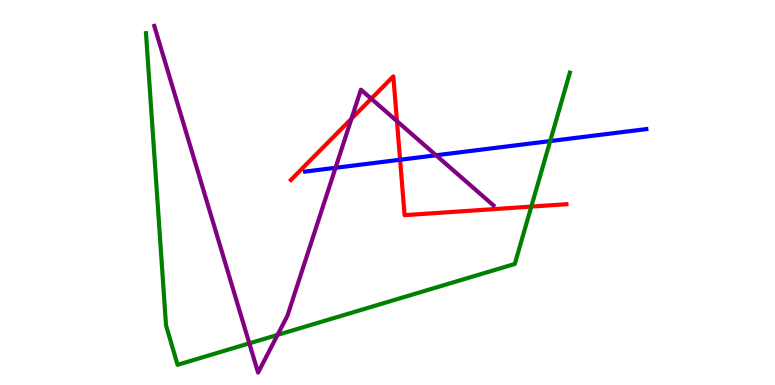[{'lines': ['blue', 'red'], 'intersections': [{'x': 5.16, 'y': 5.85}]}, {'lines': ['green', 'red'], 'intersections': [{'x': 6.86, 'y': 4.63}]}, {'lines': ['purple', 'red'], 'intersections': [{'x': 4.54, 'y': 6.92}, {'x': 4.79, 'y': 7.44}, {'x': 5.12, 'y': 6.85}]}, {'lines': ['blue', 'green'], 'intersections': [{'x': 7.1, 'y': 6.34}]}, {'lines': ['blue', 'purple'], 'intersections': [{'x': 4.33, 'y': 5.64}, {'x': 5.63, 'y': 5.97}]}, {'lines': ['green', 'purple'], 'intersections': [{'x': 3.22, 'y': 1.08}, {'x': 3.58, 'y': 1.3}]}]